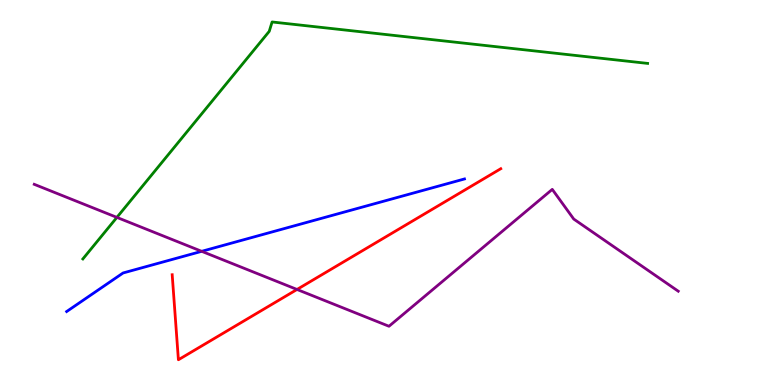[{'lines': ['blue', 'red'], 'intersections': []}, {'lines': ['green', 'red'], 'intersections': []}, {'lines': ['purple', 'red'], 'intersections': [{'x': 3.83, 'y': 2.48}]}, {'lines': ['blue', 'green'], 'intersections': []}, {'lines': ['blue', 'purple'], 'intersections': [{'x': 2.6, 'y': 3.47}]}, {'lines': ['green', 'purple'], 'intersections': [{'x': 1.51, 'y': 4.35}]}]